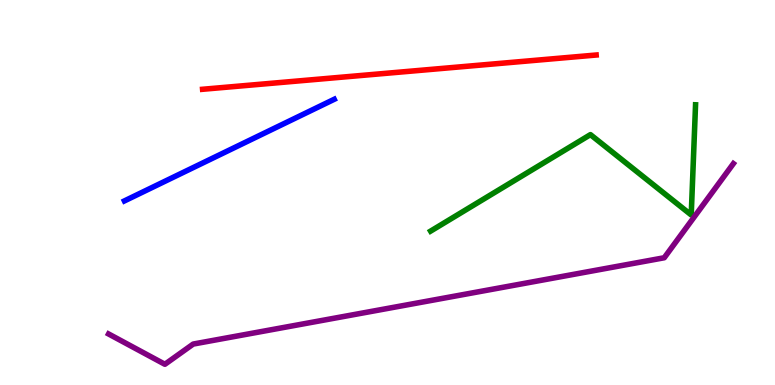[{'lines': ['blue', 'red'], 'intersections': []}, {'lines': ['green', 'red'], 'intersections': []}, {'lines': ['purple', 'red'], 'intersections': []}, {'lines': ['blue', 'green'], 'intersections': []}, {'lines': ['blue', 'purple'], 'intersections': []}, {'lines': ['green', 'purple'], 'intersections': []}]